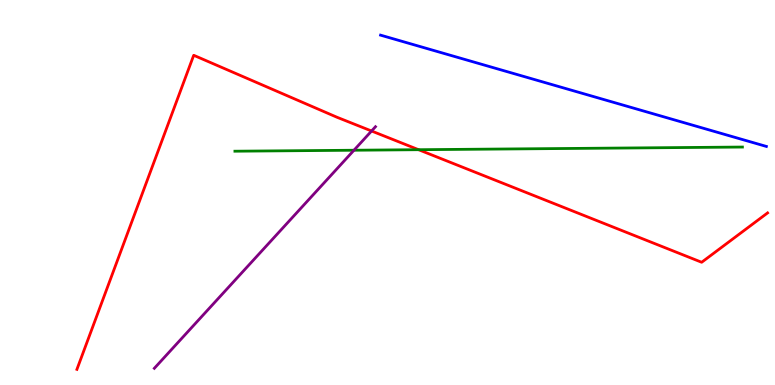[{'lines': ['blue', 'red'], 'intersections': []}, {'lines': ['green', 'red'], 'intersections': [{'x': 5.4, 'y': 6.11}]}, {'lines': ['purple', 'red'], 'intersections': [{'x': 4.79, 'y': 6.6}]}, {'lines': ['blue', 'green'], 'intersections': []}, {'lines': ['blue', 'purple'], 'intersections': []}, {'lines': ['green', 'purple'], 'intersections': [{'x': 4.57, 'y': 6.1}]}]